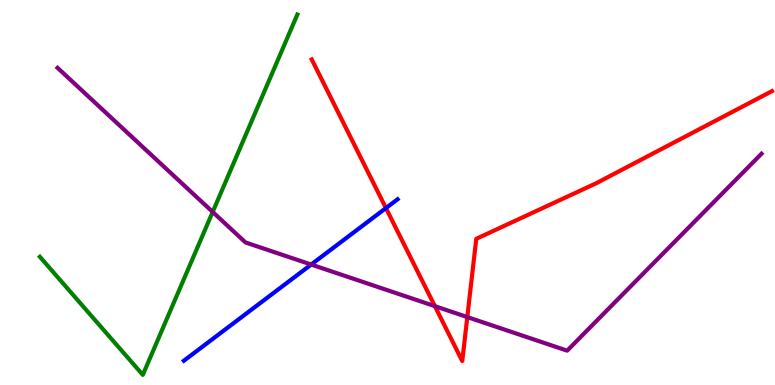[{'lines': ['blue', 'red'], 'intersections': [{'x': 4.98, 'y': 4.6}]}, {'lines': ['green', 'red'], 'intersections': []}, {'lines': ['purple', 'red'], 'intersections': [{'x': 5.61, 'y': 2.05}, {'x': 6.03, 'y': 1.76}]}, {'lines': ['blue', 'green'], 'intersections': []}, {'lines': ['blue', 'purple'], 'intersections': [{'x': 4.02, 'y': 3.13}]}, {'lines': ['green', 'purple'], 'intersections': [{'x': 2.74, 'y': 4.49}]}]